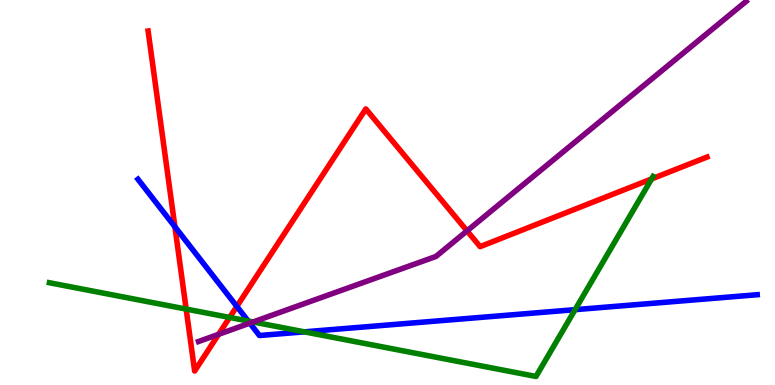[{'lines': ['blue', 'red'], 'intersections': [{'x': 2.26, 'y': 4.11}, {'x': 3.06, 'y': 2.04}]}, {'lines': ['green', 'red'], 'intersections': [{'x': 2.4, 'y': 1.97}, {'x': 2.96, 'y': 1.75}, {'x': 8.41, 'y': 5.35}]}, {'lines': ['purple', 'red'], 'intersections': [{'x': 2.82, 'y': 1.32}, {'x': 6.03, 'y': 4.0}]}, {'lines': ['blue', 'green'], 'intersections': [{'x': 3.2, 'y': 1.66}, {'x': 3.93, 'y': 1.38}, {'x': 7.42, 'y': 1.96}]}, {'lines': ['blue', 'purple'], 'intersections': [{'x': 3.22, 'y': 1.61}]}, {'lines': ['green', 'purple'], 'intersections': [{'x': 3.27, 'y': 1.64}]}]